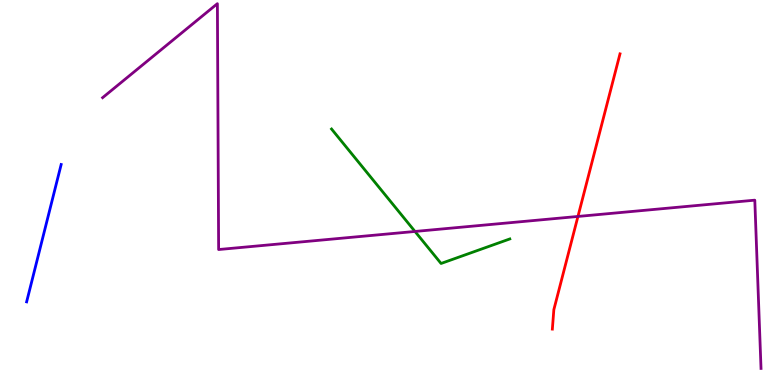[{'lines': ['blue', 'red'], 'intersections': []}, {'lines': ['green', 'red'], 'intersections': []}, {'lines': ['purple', 'red'], 'intersections': [{'x': 7.46, 'y': 4.38}]}, {'lines': ['blue', 'green'], 'intersections': []}, {'lines': ['blue', 'purple'], 'intersections': []}, {'lines': ['green', 'purple'], 'intersections': [{'x': 5.35, 'y': 3.99}]}]